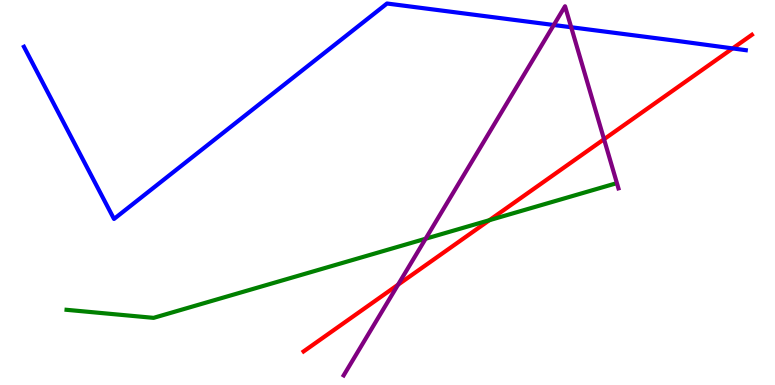[{'lines': ['blue', 'red'], 'intersections': [{'x': 9.45, 'y': 8.74}]}, {'lines': ['green', 'red'], 'intersections': [{'x': 6.31, 'y': 4.28}]}, {'lines': ['purple', 'red'], 'intersections': [{'x': 5.14, 'y': 2.6}, {'x': 7.79, 'y': 6.38}]}, {'lines': ['blue', 'green'], 'intersections': []}, {'lines': ['blue', 'purple'], 'intersections': [{'x': 7.15, 'y': 9.35}, {'x': 7.37, 'y': 9.29}]}, {'lines': ['green', 'purple'], 'intersections': [{'x': 5.49, 'y': 3.8}]}]